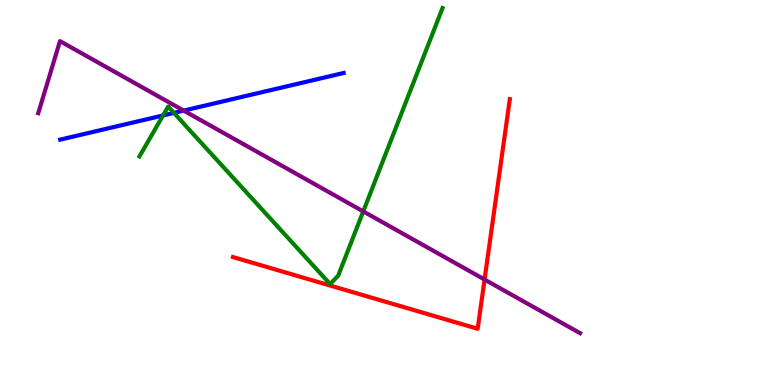[{'lines': ['blue', 'red'], 'intersections': []}, {'lines': ['green', 'red'], 'intersections': []}, {'lines': ['purple', 'red'], 'intersections': [{'x': 6.25, 'y': 2.74}]}, {'lines': ['blue', 'green'], 'intersections': [{'x': 2.1, 'y': 7.0}, {'x': 2.24, 'y': 7.07}]}, {'lines': ['blue', 'purple'], 'intersections': [{'x': 2.37, 'y': 7.13}]}, {'lines': ['green', 'purple'], 'intersections': [{'x': 4.69, 'y': 4.51}]}]